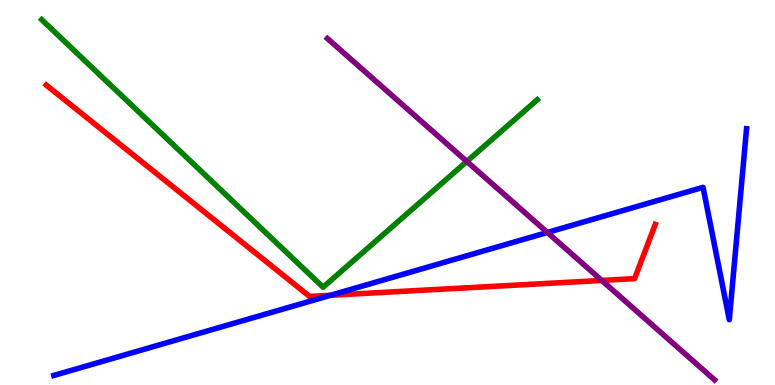[{'lines': ['blue', 'red'], 'intersections': [{'x': 4.27, 'y': 2.33}]}, {'lines': ['green', 'red'], 'intersections': []}, {'lines': ['purple', 'red'], 'intersections': [{'x': 7.76, 'y': 2.72}]}, {'lines': ['blue', 'green'], 'intersections': []}, {'lines': ['blue', 'purple'], 'intersections': [{'x': 7.06, 'y': 3.96}]}, {'lines': ['green', 'purple'], 'intersections': [{'x': 6.02, 'y': 5.81}]}]